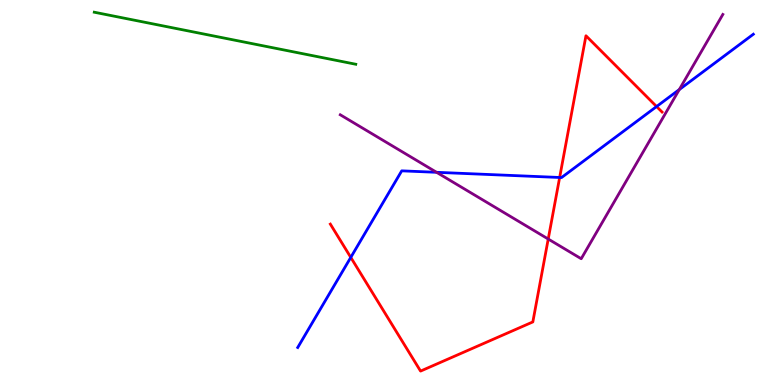[{'lines': ['blue', 'red'], 'intersections': [{'x': 4.53, 'y': 3.31}, {'x': 7.22, 'y': 5.39}, {'x': 8.47, 'y': 7.23}]}, {'lines': ['green', 'red'], 'intersections': []}, {'lines': ['purple', 'red'], 'intersections': [{'x': 7.07, 'y': 3.79}]}, {'lines': ['blue', 'green'], 'intersections': []}, {'lines': ['blue', 'purple'], 'intersections': [{'x': 5.63, 'y': 5.52}, {'x': 8.76, 'y': 7.67}]}, {'lines': ['green', 'purple'], 'intersections': []}]